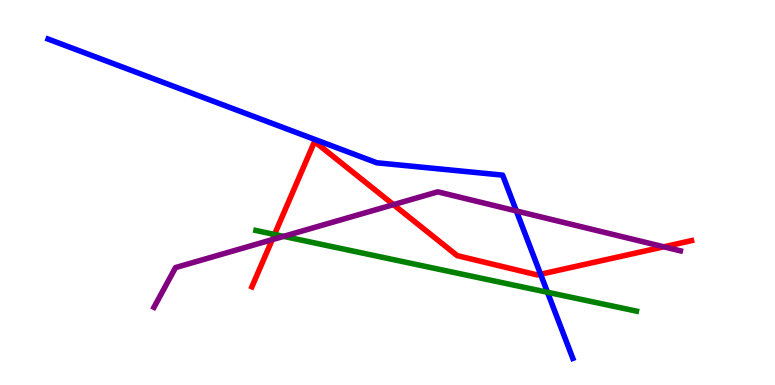[{'lines': ['blue', 'red'], 'intersections': [{'x': 6.98, 'y': 2.88}]}, {'lines': ['green', 'red'], 'intersections': [{'x': 3.54, 'y': 3.91}]}, {'lines': ['purple', 'red'], 'intersections': [{'x': 3.51, 'y': 3.78}, {'x': 5.08, 'y': 4.68}, {'x': 8.56, 'y': 3.59}]}, {'lines': ['blue', 'green'], 'intersections': [{'x': 7.06, 'y': 2.41}]}, {'lines': ['blue', 'purple'], 'intersections': [{'x': 6.66, 'y': 4.52}]}, {'lines': ['green', 'purple'], 'intersections': [{'x': 3.66, 'y': 3.86}]}]